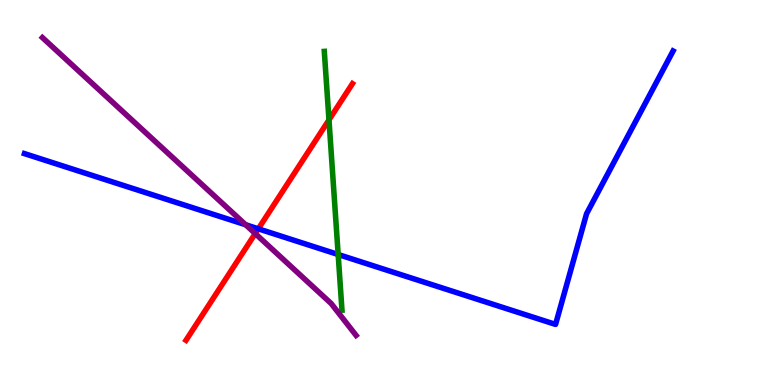[{'lines': ['blue', 'red'], 'intersections': [{'x': 3.33, 'y': 4.06}]}, {'lines': ['green', 'red'], 'intersections': [{'x': 4.24, 'y': 6.89}]}, {'lines': ['purple', 'red'], 'intersections': [{'x': 3.29, 'y': 3.93}]}, {'lines': ['blue', 'green'], 'intersections': [{'x': 4.36, 'y': 3.39}]}, {'lines': ['blue', 'purple'], 'intersections': [{'x': 3.17, 'y': 4.16}]}, {'lines': ['green', 'purple'], 'intersections': []}]